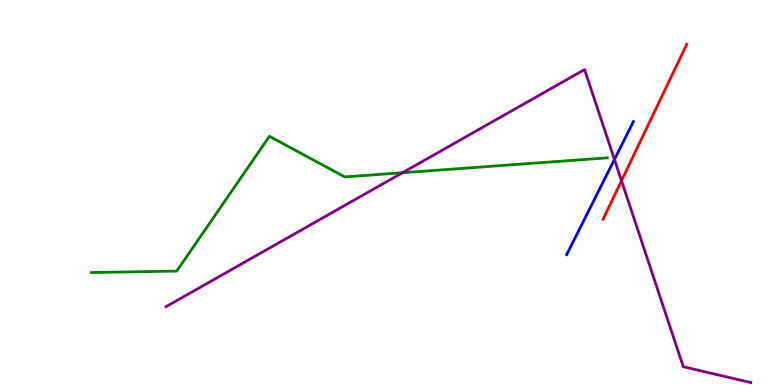[{'lines': ['blue', 'red'], 'intersections': []}, {'lines': ['green', 'red'], 'intersections': []}, {'lines': ['purple', 'red'], 'intersections': [{'x': 8.02, 'y': 5.31}]}, {'lines': ['blue', 'green'], 'intersections': []}, {'lines': ['blue', 'purple'], 'intersections': [{'x': 7.93, 'y': 5.86}]}, {'lines': ['green', 'purple'], 'intersections': [{'x': 5.19, 'y': 5.51}]}]